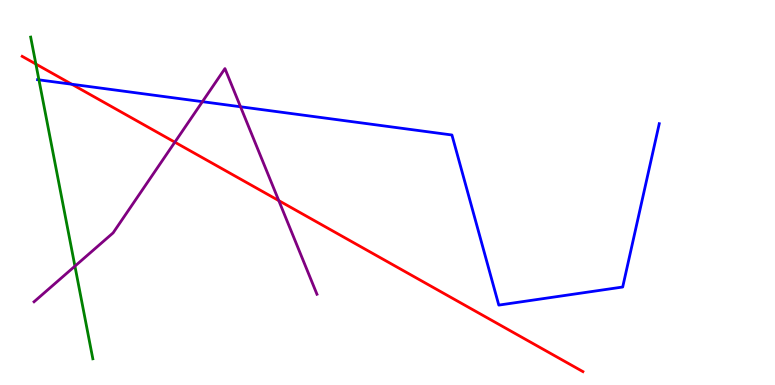[{'lines': ['blue', 'red'], 'intersections': [{'x': 0.926, 'y': 7.81}]}, {'lines': ['green', 'red'], 'intersections': [{'x': 0.463, 'y': 8.34}]}, {'lines': ['purple', 'red'], 'intersections': [{'x': 2.26, 'y': 6.31}, {'x': 3.6, 'y': 4.79}]}, {'lines': ['blue', 'green'], 'intersections': [{'x': 0.502, 'y': 7.93}]}, {'lines': ['blue', 'purple'], 'intersections': [{'x': 2.61, 'y': 7.36}, {'x': 3.1, 'y': 7.23}]}, {'lines': ['green', 'purple'], 'intersections': [{'x': 0.967, 'y': 3.09}]}]